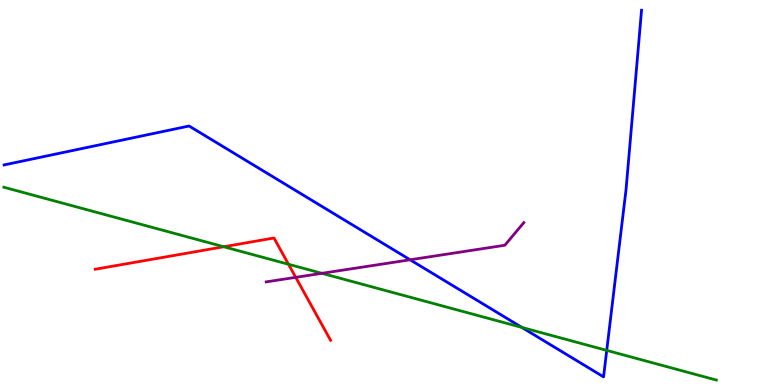[{'lines': ['blue', 'red'], 'intersections': []}, {'lines': ['green', 'red'], 'intersections': [{'x': 2.89, 'y': 3.59}, {'x': 3.72, 'y': 3.14}]}, {'lines': ['purple', 'red'], 'intersections': [{'x': 3.82, 'y': 2.8}]}, {'lines': ['blue', 'green'], 'intersections': [{'x': 6.73, 'y': 1.5}, {'x': 7.83, 'y': 0.899}]}, {'lines': ['blue', 'purple'], 'intersections': [{'x': 5.29, 'y': 3.25}]}, {'lines': ['green', 'purple'], 'intersections': [{'x': 4.15, 'y': 2.9}]}]